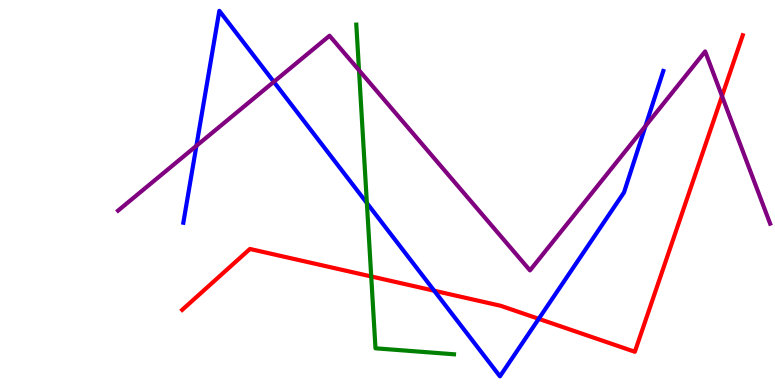[{'lines': ['blue', 'red'], 'intersections': [{'x': 5.6, 'y': 2.45}, {'x': 6.95, 'y': 1.72}]}, {'lines': ['green', 'red'], 'intersections': [{'x': 4.79, 'y': 2.82}]}, {'lines': ['purple', 'red'], 'intersections': [{'x': 9.32, 'y': 7.5}]}, {'lines': ['blue', 'green'], 'intersections': [{'x': 4.73, 'y': 4.73}]}, {'lines': ['blue', 'purple'], 'intersections': [{'x': 2.53, 'y': 6.21}, {'x': 3.53, 'y': 7.87}, {'x': 8.33, 'y': 6.73}]}, {'lines': ['green', 'purple'], 'intersections': [{'x': 4.63, 'y': 8.18}]}]